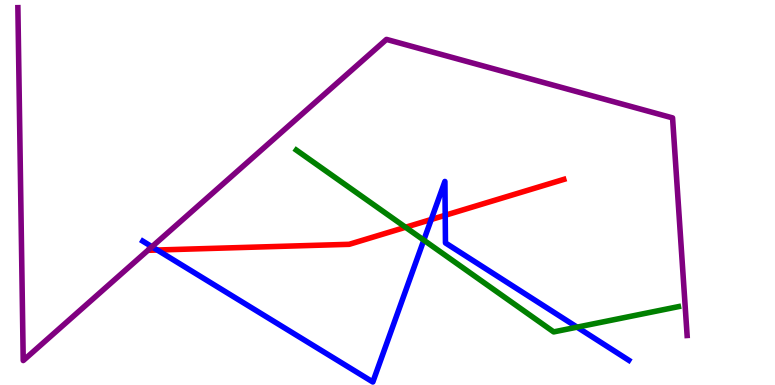[{'lines': ['blue', 'red'], 'intersections': [{'x': 2.03, 'y': 3.51}, {'x': 5.56, 'y': 4.3}, {'x': 5.74, 'y': 4.41}]}, {'lines': ['green', 'red'], 'intersections': [{'x': 5.23, 'y': 4.1}]}, {'lines': ['purple', 'red'], 'intersections': []}, {'lines': ['blue', 'green'], 'intersections': [{'x': 5.47, 'y': 3.76}, {'x': 7.45, 'y': 1.5}]}, {'lines': ['blue', 'purple'], 'intersections': [{'x': 1.96, 'y': 3.59}]}, {'lines': ['green', 'purple'], 'intersections': []}]